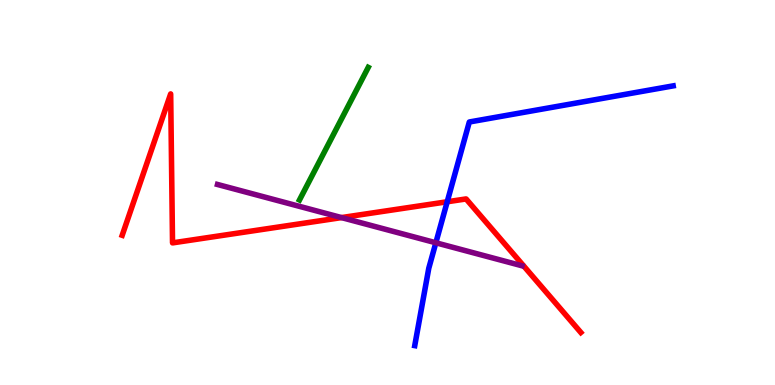[{'lines': ['blue', 'red'], 'intersections': [{'x': 5.77, 'y': 4.76}]}, {'lines': ['green', 'red'], 'intersections': []}, {'lines': ['purple', 'red'], 'intersections': [{'x': 4.41, 'y': 4.35}]}, {'lines': ['blue', 'green'], 'intersections': []}, {'lines': ['blue', 'purple'], 'intersections': [{'x': 5.62, 'y': 3.69}]}, {'lines': ['green', 'purple'], 'intersections': []}]